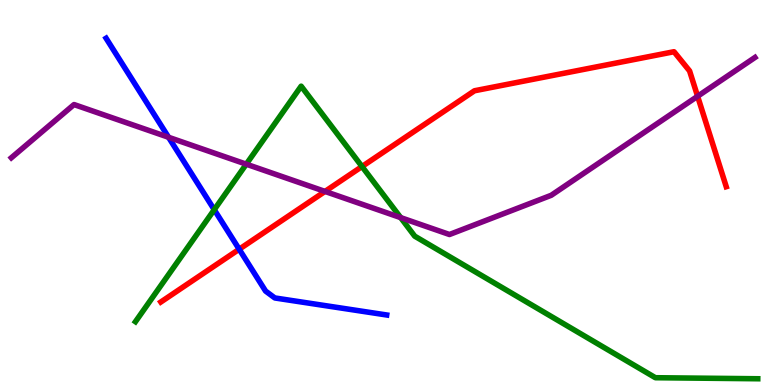[{'lines': ['blue', 'red'], 'intersections': [{'x': 3.09, 'y': 3.53}]}, {'lines': ['green', 'red'], 'intersections': [{'x': 4.67, 'y': 5.67}]}, {'lines': ['purple', 'red'], 'intersections': [{'x': 4.19, 'y': 5.03}, {'x': 9.0, 'y': 7.5}]}, {'lines': ['blue', 'green'], 'intersections': [{'x': 2.76, 'y': 4.55}]}, {'lines': ['blue', 'purple'], 'intersections': [{'x': 2.18, 'y': 6.43}]}, {'lines': ['green', 'purple'], 'intersections': [{'x': 3.18, 'y': 5.74}, {'x': 5.17, 'y': 4.35}]}]